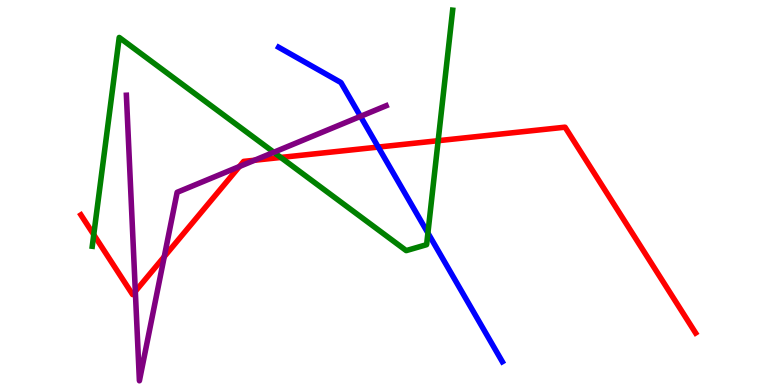[{'lines': ['blue', 'red'], 'intersections': [{'x': 4.88, 'y': 6.18}]}, {'lines': ['green', 'red'], 'intersections': [{'x': 1.21, 'y': 3.9}, {'x': 3.62, 'y': 5.91}, {'x': 5.65, 'y': 6.35}]}, {'lines': ['purple', 'red'], 'intersections': [{'x': 1.75, 'y': 2.43}, {'x': 2.12, 'y': 3.33}, {'x': 3.09, 'y': 5.67}, {'x': 3.28, 'y': 5.84}]}, {'lines': ['blue', 'green'], 'intersections': [{'x': 5.52, 'y': 3.95}]}, {'lines': ['blue', 'purple'], 'intersections': [{'x': 4.65, 'y': 6.98}]}, {'lines': ['green', 'purple'], 'intersections': [{'x': 3.53, 'y': 6.04}]}]